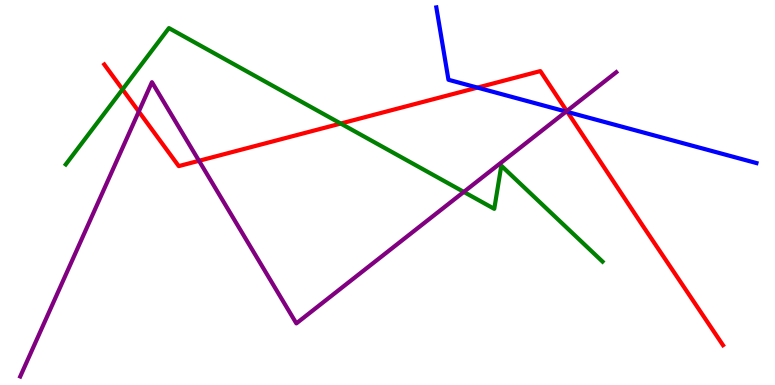[{'lines': ['blue', 'red'], 'intersections': [{'x': 6.16, 'y': 7.72}, {'x': 7.32, 'y': 7.09}]}, {'lines': ['green', 'red'], 'intersections': [{'x': 1.58, 'y': 7.68}, {'x': 4.4, 'y': 6.79}]}, {'lines': ['purple', 'red'], 'intersections': [{'x': 1.79, 'y': 7.1}, {'x': 2.57, 'y': 5.82}, {'x': 7.31, 'y': 7.12}]}, {'lines': ['blue', 'green'], 'intersections': []}, {'lines': ['blue', 'purple'], 'intersections': [{'x': 7.3, 'y': 7.1}]}, {'lines': ['green', 'purple'], 'intersections': [{'x': 5.98, 'y': 5.01}]}]